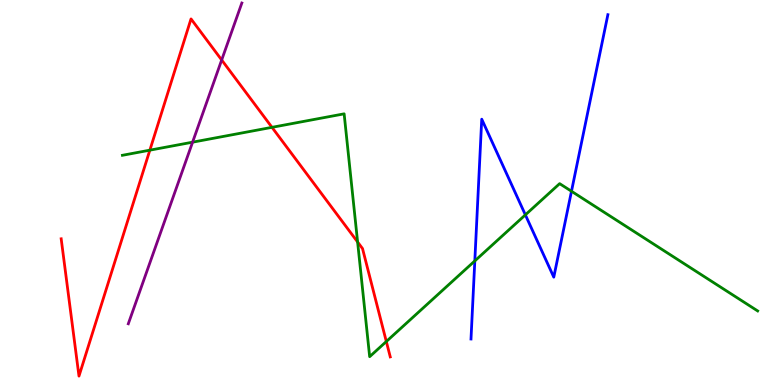[{'lines': ['blue', 'red'], 'intersections': []}, {'lines': ['green', 'red'], 'intersections': [{'x': 1.93, 'y': 6.1}, {'x': 3.51, 'y': 6.69}, {'x': 4.61, 'y': 3.71}, {'x': 4.98, 'y': 1.13}]}, {'lines': ['purple', 'red'], 'intersections': [{'x': 2.86, 'y': 8.44}]}, {'lines': ['blue', 'green'], 'intersections': [{'x': 6.13, 'y': 3.22}, {'x': 6.78, 'y': 4.42}, {'x': 7.37, 'y': 5.03}]}, {'lines': ['blue', 'purple'], 'intersections': []}, {'lines': ['green', 'purple'], 'intersections': [{'x': 2.48, 'y': 6.31}]}]